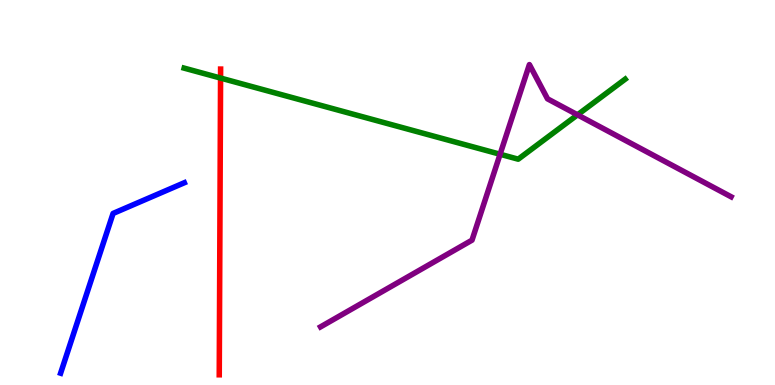[{'lines': ['blue', 'red'], 'intersections': []}, {'lines': ['green', 'red'], 'intersections': [{'x': 2.85, 'y': 7.97}]}, {'lines': ['purple', 'red'], 'intersections': []}, {'lines': ['blue', 'green'], 'intersections': []}, {'lines': ['blue', 'purple'], 'intersections': []}, {'lines': ['green', 'purple'], 'intersections': [{'x': 6.45, 'y': 5.99}, {'x': 7.45, 'y': 7.02}]}]